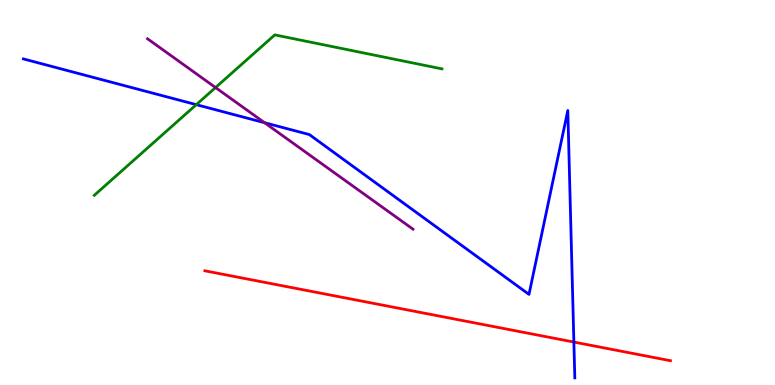[{'lines': ['blue', 'red'], 'intersections': [{'x': 7.4, 'y': 1.12}]}, {'lines': ['green', 'red'], 'intersections': []}, {'lines': ['purple', 'red'], 'intersections': []}, {'lines': ['blue', 'green'], 'intersections': [{'x': 2.53, 'y': 7.28}]}, {'lines': ['blue', 'purple'], 'intersections': [{'x': 3.41, 'y': 6.81}]}, {'lines': ['green', 'purple'], 'intersections': [{'x': 2.78, 'y': 7.73}]}]